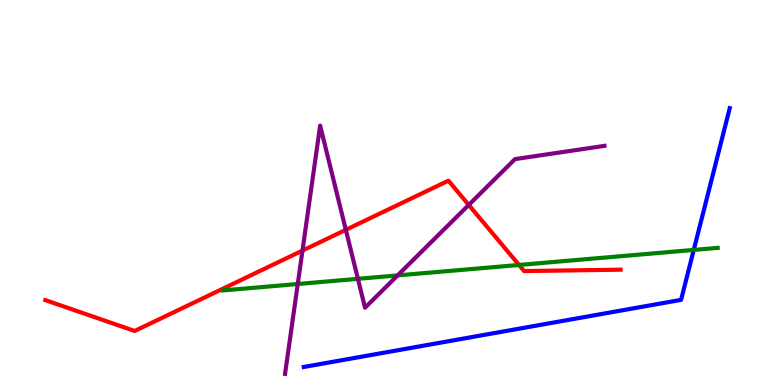[{'lines': ['blue', 'red'], 'intersections': []}, {'lines': ['green', 'red'], 'intersections': [{'x': 6.7, 'y': 3.12}]}, {'lines': ['purple', 'red'], 'intersections': [{'x': 3.9, 'y': 3.49}, {'x': 4.46, 'y': 4.03}, {'x': 6.05, 'y': 4.68}]}, {'lines': ['blue', 'green'], 'intersections': [{'x': 8.95, 'y': 3.51}]}, {'lines': ['blue', 'purple'], 'intersections': []}, {'lines': ['green', 'purple'], 'intersections': [{'x': 3.84, 'y': 2.62}, {'x': 4.62, 'y': 2.76}, {'x': 5.13, 'y': 2.85}]}]